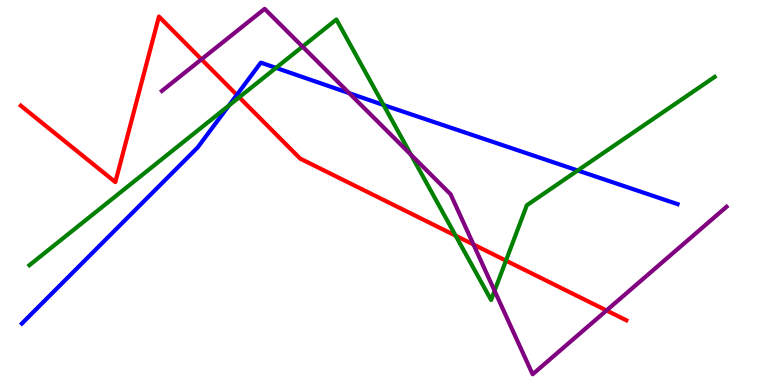[{'lines': ['blue', 'red'], 'intersections': [{'x': 3.06, 'y': 7.54}]}, {'lines': ['green', 'red'], 'intersections': [{'x': 3.09, 'y': 7.47}, {'x': 5.88, 'y': 3.88}, {'x': 6.53, 'y': 3.23}]}, {'lines': ['purple', 'red'], 'intersections': [{'x': 2.6, 'y': 8.46}, {'x': 6.11, 'y': 3.65}, {'x': 7.83, 'y': 1.94}]}, {'lines': ['blue', 'green'], 'intersections': [{'x': 2.95, 'y': 7.26}, {'x': 3.56, 'y': 8.24}, {'x': 4.95, 'y': 7.27}, {'x': 7.45, 'y': 5.57}]}, {'lines': ['blue', 'purple'], 'intersections': [{'x': 4.51, 'y': 7.58}]}, {'lines': ['green', 'purple'], 'intersections': [{'x': 3.9, 'y': 8.79}, {'x': 5.3, 'y': 5.98}, {'x': 6.38, 'y': 2.45}]}]